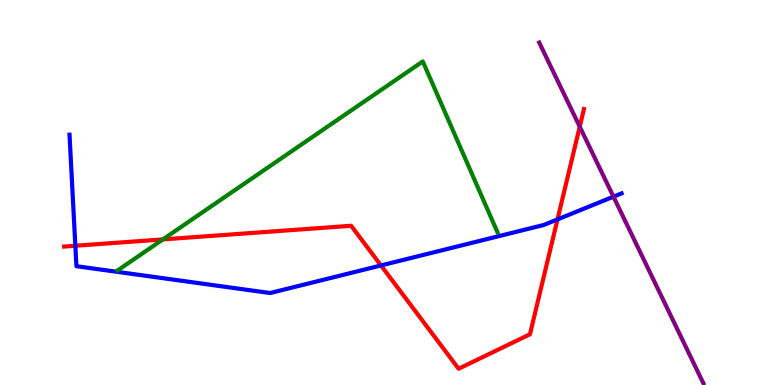[{'lines': ['blue', 'red'], 'intersections': [{'x': 0.972, 'y': 3.62}, {'x': 4.92, 'y': 3.1}, {'x': 7.19, 'y': 4.3}]}, {'lines': ['green', 'red'], 'intersections': [{'x': 2.1, 'y': 3.78}]}, {'lines': ['purple', 'red'], 'intersections': [{'x': 7.48, 'y': 6.71}]}, {'lines': ['blue', 'green'], 'intersections': []}, {'lines': ['blue', 'purple'], 'intersections': [{'x': 7.92, 'y': 4.89}]}, {'lines': ['green', 'purple'], 'intersections': []}]